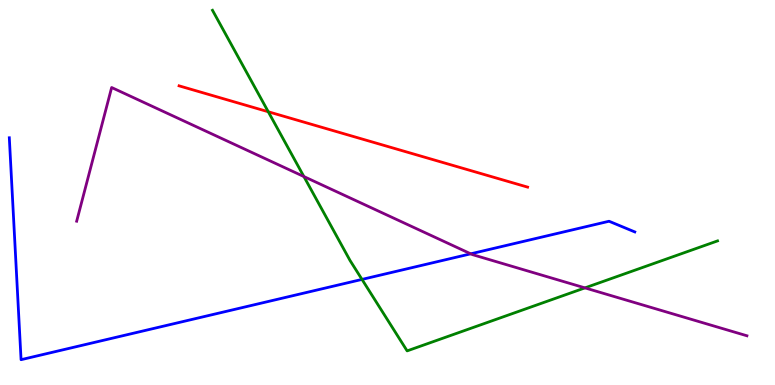[{'lines': ['blue', 'red'], 'intersections': []}, {'lines': ['green', 'red'], 'intersections': [{'x': 3.46, 'y': 7.1}]}, {'lines': ['purple', 'red'], 'intersections': []}, {'lines': ['blue', 'green'], 'intersections': [{'x': 4.67, 'y': 2.74}]}, {'lines': ['blue', 'purple'], 'intersections': [{'x': 6.07, 'y': 3.41}]}, {'lines': ['green', 'purple'], 'intersections': [{'x': 3.92, 'y': 5.41}, {'x': 7.55, 'y': 2.52}]}]